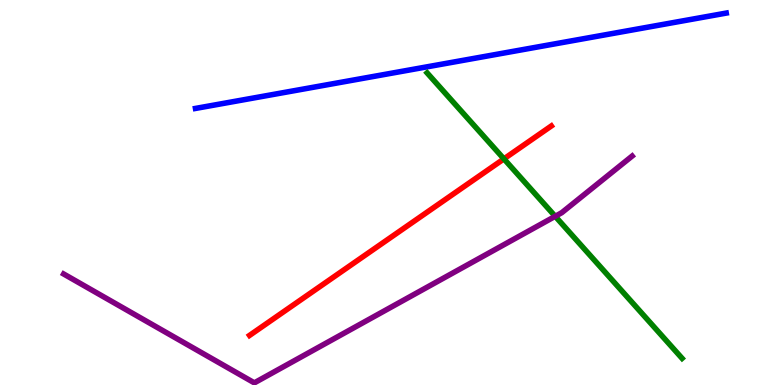[{'lines': ['blue', 'red'], 'intersections': []}, {'lines': ['green', 'red'], 'intersections': [{'x': 6.5, 'y': 5.87}]}, {'lines': ['purple', 'red'], 'intersections': []}, {'lines': ['blue', 'green'], 'intersections': []}, {'lines': ['blue', 'purple'], 'intersections': []}, {'lines': ['green', 'purple'], 'intersections': [{'x': 7.16, 'y': 4.38}]}]